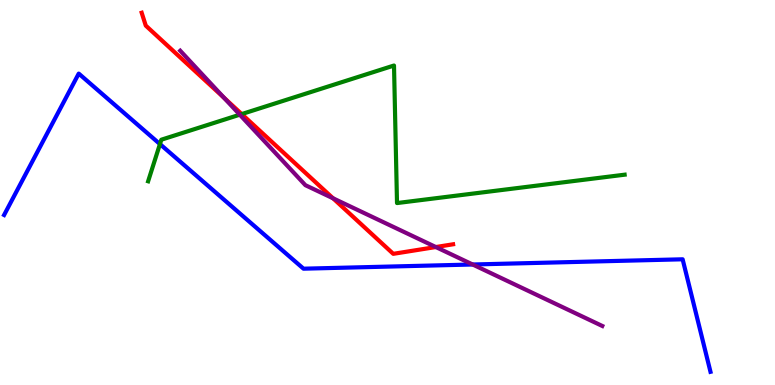[{'lines': ['blue', 'red'], 'intersections': []}, {'lines': ['green', 'red'], 'intersections': [{'x': 3.12, 'y': 7.04}]}, {'lines': ['purple', 'red'], 'intersections': [{'x': 2.89, 'y': 7.46}, {'x': 4.3, 'y': 4.85}, {'x': 5.62, 'y': 3.58}]}, {'lines': ['blue', 'green'], 'intersections': [{'x': 2.06, 'y': 6.26}]}, {'lines': ['blue', 'purple'], 'intersections': [{'x': 6.1, 'y': 3.13}]}, {'lines': ['green', 'purple'], 'intersections': [{'x': 3.09, 'y': 7.02}]}]